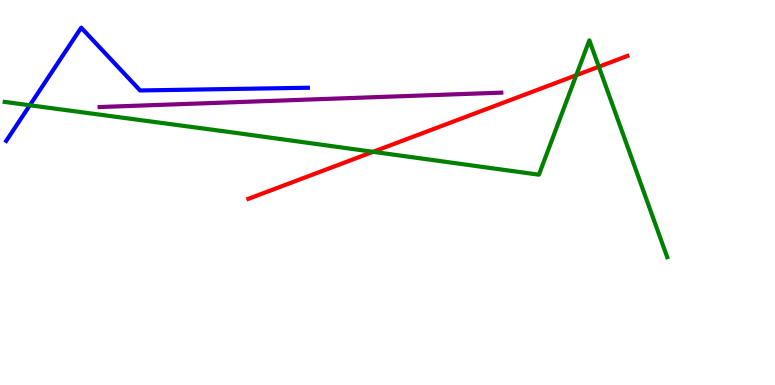[{'lines': ['blue', 'red'], 'intersections': []}, {'lines': ['green', 'red'], 'intersections': [{'x': 4.81, 'y': 6.06}, {'x': 7.44, 'y': 8.05}, {'x': 7.73, 'y': 8.27}]}, {'lines': ['purple', 'red'], 'intersections': []}, {'lines': ['blue', 'green'], 'intersections': [{'x': 0.385, 'y': 7.27}]}, {'lines': ['blue', 'purple'], 'intersections': []}, {'lines': ['green', 'purple'], 'intersections': []}]